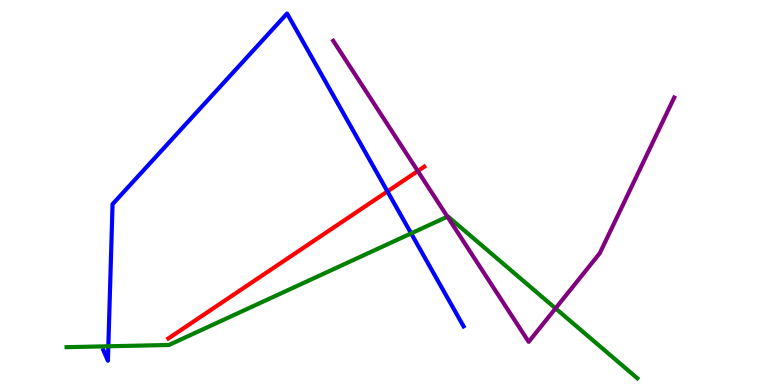[{'lines': ['blue', 'red'], 'intersections': [{'x': 5.0, 'y': 5.03}]}, {'lines': ['green', 'red'], 'intersections': []}, {'lines': ['purple', 'red'], 'intersections': [{'x': 5.39, 'y': 5.56}]}, {'lines': ['blue', 'green'], 'intersections': [{'x': 1.4, 'y': 1.01}, {'x': 5.3, 'y': 3.94}]}, {'lines': ['blue', 'purple'], 'intersections': []}, {'lines': ['green', 'purple'], 'intersections': [{'x': 5.77, 'y': 4.37}, {'x': 7.17, 'y': 1.99}]}]